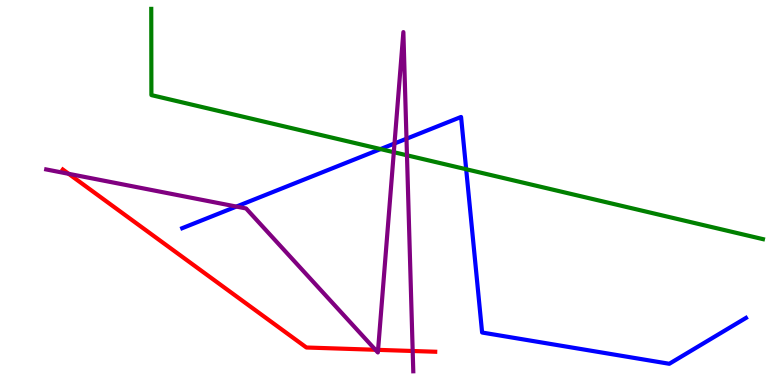[{'lines': ['blue', 'red'], 'intersections': []}, {'lines': ['green', 'red'], 'intersections': []}, {'lines': ['purple', 'red'], 'intersections': [{'x': 0.886, 'y': 5.49}, {'x': 4.84, 'y': 0.915}, {'x': 4.88, 'y': 0.913}, {'x': 5.32, 'y': 0.883}]}, {'lines': ['blue', 'green'], 'intersections': [{'x': 4.91, 'y': 6.13}, {'x': 6.02, 'y': 5.6}]}, {'lines': ['blue', 'purple'], 'intersections': [{'x': 3.05, 'y': 4.63}, {'x': 5.09, 'y': 6.27}, {'x': 5.24, 'y': 6.4}]}, {'lines': ['green', 'purple'], 'intersections': [{'x': 5.08, 'y': 6.05}, {'x': 5.25, 'y': 5.97}]}]